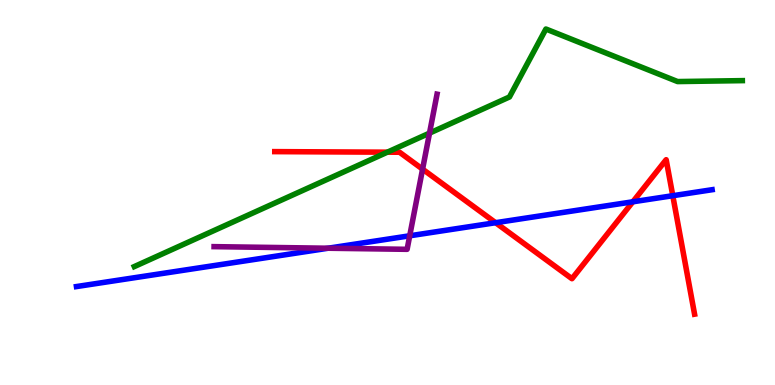[{'lines': ['blue', 'red'], 'intersections': [{'x': 6.39, 'y': 4.22}, {'x': 8.17, 'y': 4.76}, {'x': 8.68, 'y': 4.92}]}, {'lines': ['green', 'red'], 'intersections': [{'x': 5.0, 'y': 6.05}]}, {'lines': ['purple', 'red'], 'intersections': [{'x': 5.45, 'y': 5.61}]}, {'lines': ['blue', 'green'], 'intersections': []}, {'lines': ['blue', 'purple'], 'intersections': [{'x': 4.23, 'y': 3.55}, {'x': 5.29, 'y': 3.88}]}, {'lines': ['green', 'purple'], 'intersections': [{'x': 5.54, 'y': 6.54}]}]